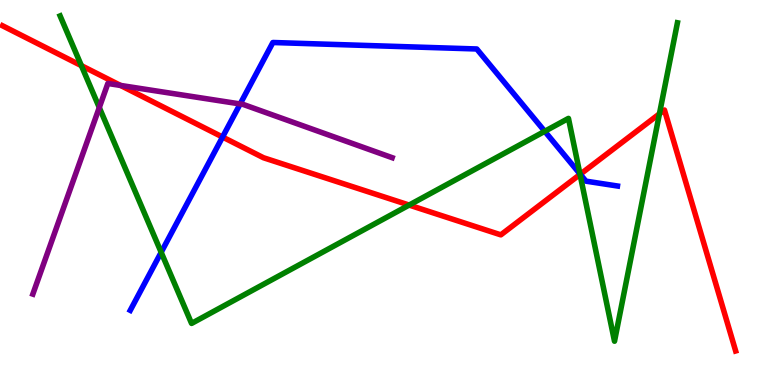[{'lines': ['blue', 'red'], 'intersections': [{'x': 2.87, 'y': 6.44}, {'x': 7.49, 'y': 5.47}]}, {'lines': ['green', 'red'], 'intersections': [{'x': 1.05, 'y': 8.3}, {'x': 5.28, 'y': 4.67}, {'x': 7.48, 'y': 5.47}, {'x': 8.51, 'y': 7.04}]}, {'lines': ['purple', 'red'], 'intersections': [{'x': 1.55, 'y': 7.78}]}, {'lines': ['blue', 'green'], 'intersections': [{'x': 2.08, 'y': 3.45}, {'x': 7.03, 'y': 6.59}, {'x': 7.48, 'y': 5.48}]}, {'lines': ['blue', 'purple'], 'intersections': [{'x': 3.1, 'y': 7.3}]}, {'lines': ['green', 'purple'], 'intersections': [{'x': 1.28, 'y': 7.21}]}]